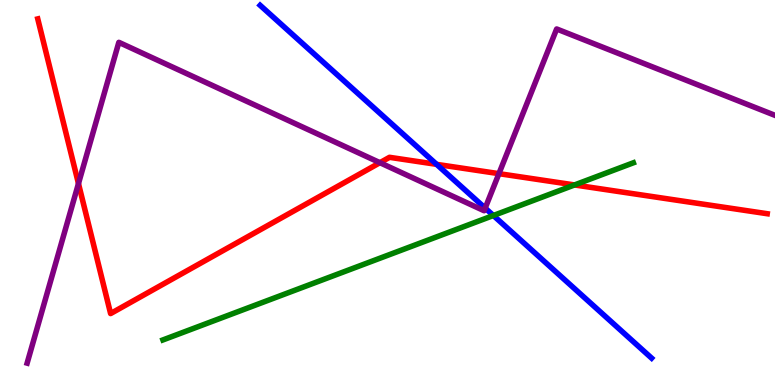[{'lines': ['blue', 'red'], 'intersections': [{'x': 5.63, 'y': 5.73}]}, {'lines': ['green', 'red'], 'intersections': [{'x': 7.41, 'y': 5.2}]}, {'lines': ['purple', 'red'], 'intersections': [{'x': 1.01, 'y': 5.23}, {'x': 4.9, 'y': 5.77}, {'x': 6.44, 'y': 5.49}]}, {'lines': ['blue', 'green'], 'intersections': [{'x': 6.37, 'y': 4.4}]}, {'lines': ['blue', 'purple'], 'intersections': [{'x': 6.26, 'y': 4.59}]}, {'lines': ['green', 'purple'], 'intersections': []}]